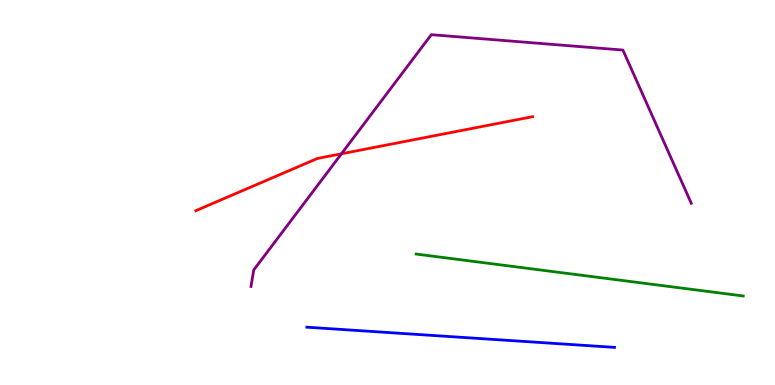[{'lines': ['blue', 'red'], 'intersections': []}, {'lines': ['green', 'red'], 'intersections': []}, {'lines': ['purple', 'red'], 'intersections': [{'x': 4.41, 'y': 6.01}]}, {'lines': ['blue', 'green'], 'intersections': []}, {'lines': ['blue', 'purple'], 'intersections': []}, {'lines': ['green', 'purple'], 'intersections': []}]